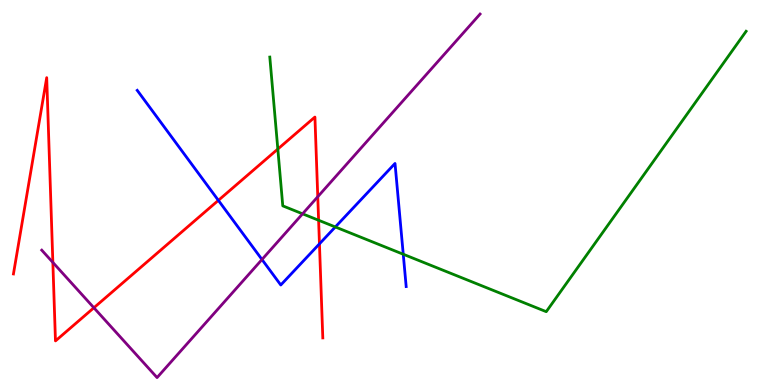[{'lines': ['blue', 'red'], 'intersections': [{'x': 2.82, 'y': 4.8}, {'x': 4.12, 'y': 3.67}]}, {'lines': ['green', 'red'], 'intersections': [{'x': 3.58, 'y': 6.13}, {'x': 4.11, 'y': 4.28}]}, {'lines': ['purple', 'red'], 'intersections': [{'x': 0.682, 'y': 3.18}, {'x': 1.21, 'y': 2.01}, {'x': 4.1, 'y': 4.89}]}, {'lines': ['blue', 'green'], 'intersections': [{'x': 4.33, 'y': 4.1}, {'x': 5.2, 'y': 3.4}]}, {'lines': ['blue', 'purple'], 'intersections': [{'x': 3.38, 'y': 3.26}]}, {'lines': ['green', 'purple'], 'intersections': [{'x': 3.9, 'y': 4.45}]}]